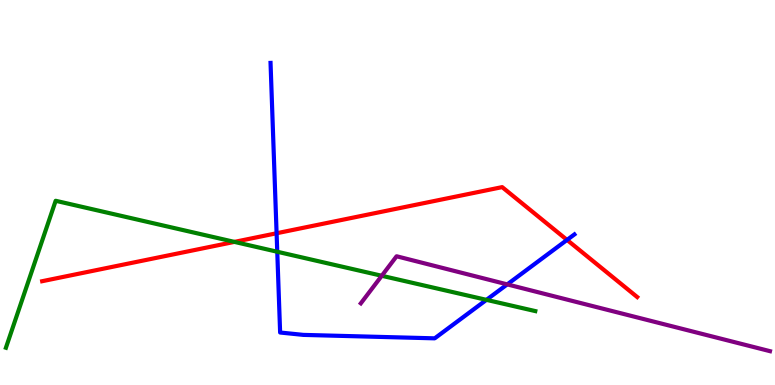[{'lines': ['blue', 'red'], 'intersections': [{'x': 3.57, 'y': 3.94}, {'x': 7.32, 'y': 3.77}]}, {'lines': ['green', 'red'], 'intersections': [{'x': 3.02, 'y': 3.72}]}, {'lines': ['purple', 'red'], 'intersections': []}, {'lines': ['blue', 'green'], 'intersections': [{'x': 3.58, 'y': 3.46}, {'x': 6.28, 'y': 2.21}]}, {'lines': ['blue', 'purple'], 'intersections': [{'x': 6.55, 'y': 2.61}]}, {'lines': ['green', 'purple'], 'intersections': [{'x': 4.93, 'y': 2.84}]}]